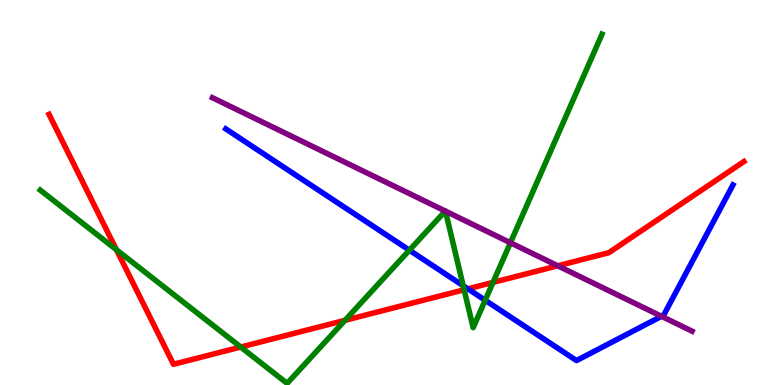[{'lines': ['blue', 'red'], 'intersections': [{'x': 6.04, 'y': 2.5}]}, {'lines': ['green', 'red'], 'intersections': [{'x': 1.5, 'y': 3.51}, {'x': 3.11, 'y': 0.986}, {'x': 4.45, 'y': 1.68}, {'x': 5.99, 'y': 2.47}, {'x': 6.36, 'y': 2.67}]}, {'lines': ['purple', 'red'], 'intersections': [{'x': 7.2, 'y': 3.1}]}, {'lines': ['blue', 'green'], 'intersections': [{'x': 5.28, 'y': 3.5}, {'x': 5.98, 'y': 2.58}, {'x': 6.26, 'y': 2.2}]}, {'lines': ['blue', 'purple'], 'intersections': [{'x': 8.54, 'y': 1.78}]}, {'lines': ['green', 'purple'], 'intersections': [{'x': 5.75, 'y': 4.52}, {'x': 5.75, 'y': 4.52}, {'x': 6.59, 'y': 3.69}]}]